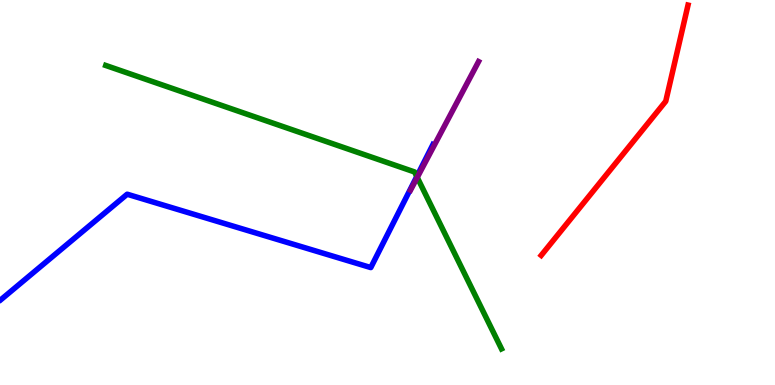[{'lines': ['blue', 'red'], 'intersections': []}, {'lines': ['green', 'red'], 'intersections': []}, {'lines': ['purple', 'red'], 'intersections': []}, {'lines': ['blue', 'green'], 'intersections': [{'x': 5.38, 'y': 5.42}]}, {'lines': ['blue', 'purple'], 'intersections': []}, {'lines': ['green', 'purple'], 'intersections': [{'x': 5.38, 'y': 5.39}]}]